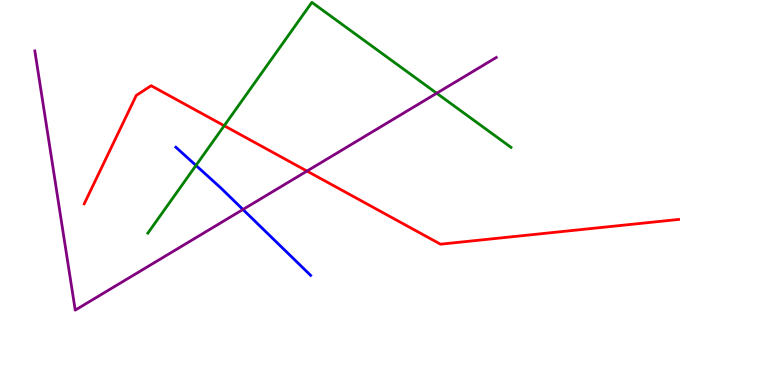[{'lines': ['blue', 'red'], 'intersections': []}, {'lines': ['green', 'red'], 'intersections': [{'x': 2.89, 'y': 6.73}]}, {'lines': ['purple', 'red'], 'intersections': [{'x': 3.96, 'y': 5.56}]}, {'lines': ['blue', 'green'], 'intersections': [{'x': 2.53, 'y': 5.7}]}, {'lines': ['blue', 'purple'], 'intersections': [{'x': 3.13, 'y': 4.56}]}, {'lines': ['green', 'purple'], 'intersections': [{'x': 5.63, 'y': 7.58}]}]